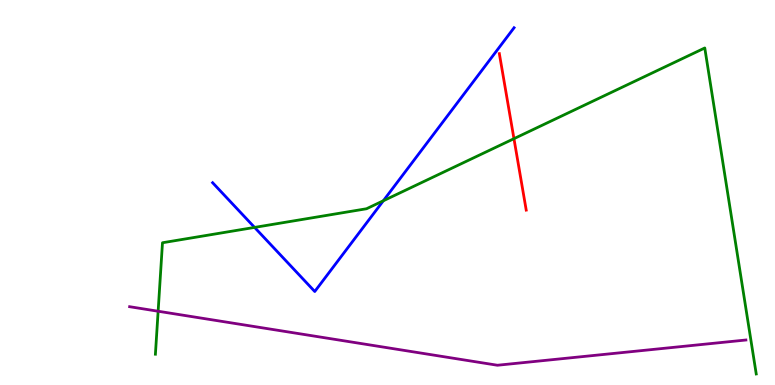[{'lines': ['blue', 'red'], 'intersections': []}, {'lines': ['green', 'red'], 'intersections': [{'x': 6.63, 'y': 6.4}]}, {'lines': ['purple', 'red'], 'intersections': []}, {'lines': ['blue', 'green'], 'intersections': [{'x': 3.28, 'y': 4.09}, {'x': 4.95, 'y': 4.79}]}, {'lines': ['blue', 'purple'], 'intersections': []}, {'lines': ['green', 'purple'], 'intersections': [{'x': 2.04, 'y': 1.92}]}]